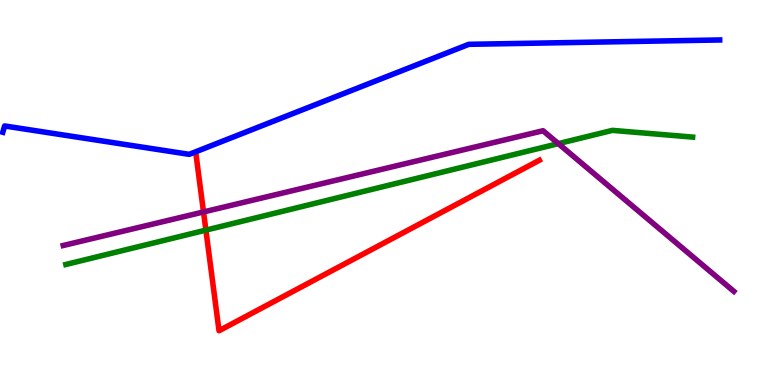[{'lines': ['blue', 'red'], 'intersections': []}, {'lines': ['green', 'red'], 'intersections': [{'x': 2.66, 'y': 4.02}]}, {'lines': ['purple', 'red'], 'intersections': [{'x': 2.63, 'y': 4.49}]}, {'lines': ['blue', 'green'], 'intersections': []}, {'lines': ['blue', 'purple'], 'intersections': []}, {'lines': ['green', 'purple'], 'intersections': [{'x': 7.2, 'y': 6.27}]}]